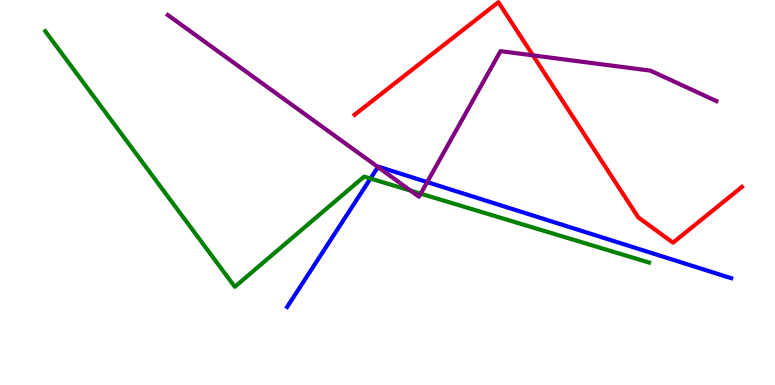[{'lines': ['blue', 'red'], 'intersections': []}, {'lines': ['green', 'red'], 'intersections': []}, {'lines': ['purple', 'red'], 'intersections': [{'x': 6.88, 'y': 8.56}]}, {'lines': ['blue', 'green'], 'intersections': [{'x': 4.78, 'y': 5.36}]}, {'lines': ['blue', 'purple'], 'intersections': [{'x': 4.88, 'y': 5.66}, {'x': 5.51, 'y': 5.27}]}, {'lines': ['green', 'purple'], 'intersections': [{'x': 5.3, 'y': 5.05}, {'x': 5.43, 'y': 4.97}]}]